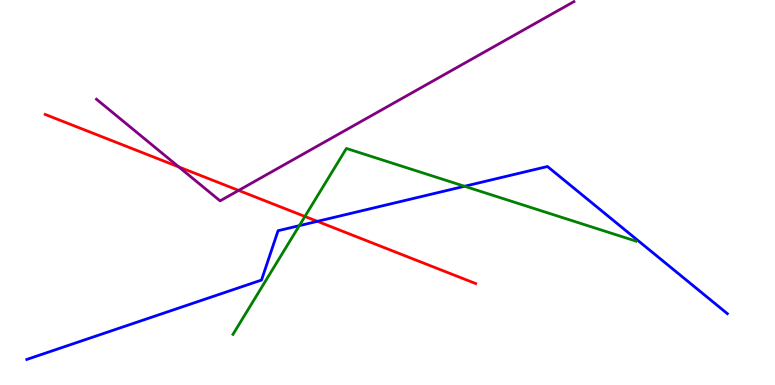[{'lines': ['blue', 'red'], 'intersections': [{'x': 4.09, 'y': 4.25}]}, {'lines': ['green', 'red'], 'intersections': [{'x': 3.93, 'y': 4.38}]}, {'lines': ['purple', 'red'], 'intersections': [{'x': 2.31, 'y': 5.66}, {'x': 3.08, 'y': 5.05}]}, {'lines': ['blue', 'green'], 'intersections': [{'x': 3.86, 'y': 4.14}, {'x': 5.99, 'y': 5.16}]}, {'lines': ['blue', 'purple'], 'intersections': []}, {'lines': ['green', 'purple'], 'intersections': []}]